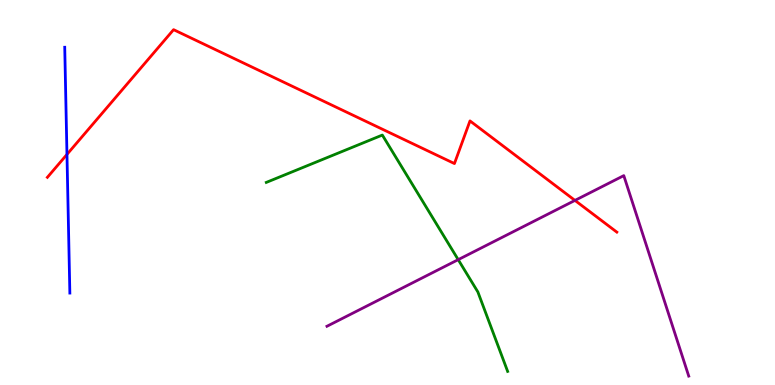[{'lines': ['blue', 'red'], 'intersections': [{'x': 0.864, 'y': 5.99}]}, {'lines': ['green', 'red'], 'intersections': []}, {'lines': ['purple', 'red'], 'intersections': [{'x': 7.42, 'y': 4.79}]}, {'lines': ['blue', 'green'], 'intersections': []}, {'lines': ['blue', 'purple'], 'intersections': []}, {'lines': ['green', 'purple'], 'intersections': [{'x': 5.91, 'y': 3.26}]}]